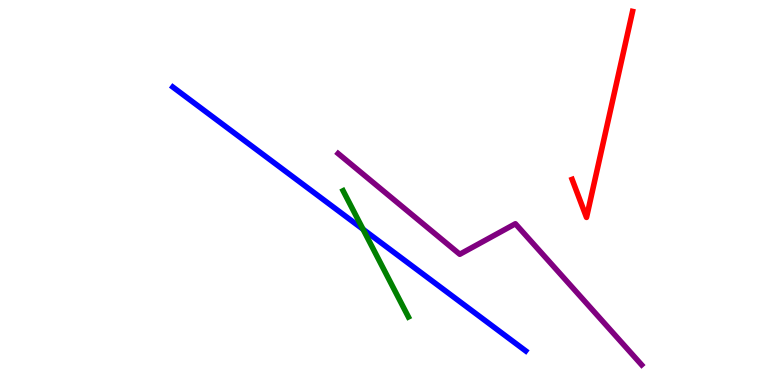[{'lines': ['blue', 'red'], 'intersections': []}, {'lines': ['green', 'red'], 'intersections': []}, {'lines': ['purple', 'red'], 'intersections': []}, {'lines': ['blue', 'green'], 'intersections': [{'x': 4.68, 'y': 4.04}]}, {'lines': ['blue', 'purple'], 'intersections': []}, {'lines': ['green', 'purple'], 'intersections': []}]